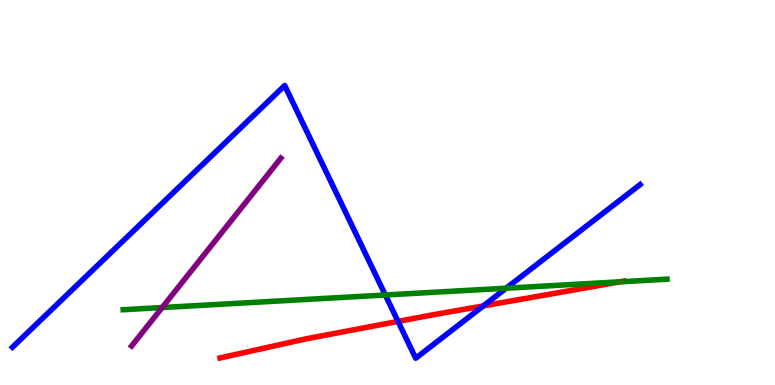[{'lines': ['blue', 'red'], 'intersections': [{'x': 5.14, 'y': 1.65}, {'x': 6.24, 'y': 2.05}]}, {'lines': ['green', 'red'], 'intersections': [{'x': 8.0, 'y': 2.68}]}, {'lines': ['purple', 'red'], 'intersections': []}, {'lines': ['blue', 'green'], 'intersections': [{'x': 4.97, 'y': 2.34}, {'x': 6.53, 'y': 2.51}]}, {'lines': ['blue', 'purple'], 'intersections': []}, {'lines': ['green', 'purple'], 'intersections': [{'x': 2.09, 'y': 2.01}]}]